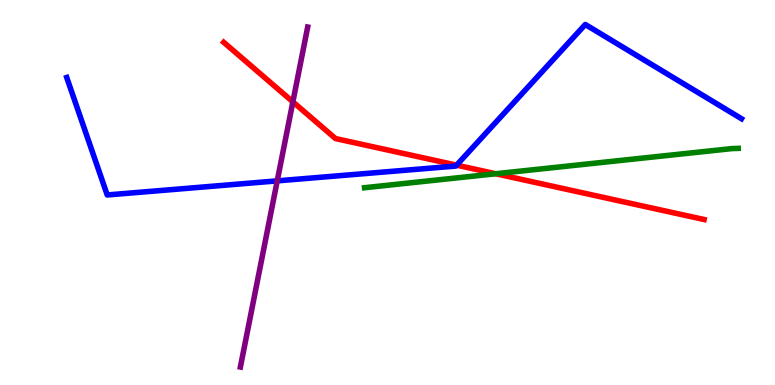[{'lines': ['blue', 'red'], 'intersections': [{'x': 5.89, 'y': 5.71}]}, {'lines': ['green', 'red'], 'intersections': [{'x': 6.4, 'y': 5.49}]}, {'lines': ['purple', 'red'], 'intersections': [{'x': 3.78, 'y': 7.35}]}, {'lines': ['blue', 'green'], 'intersections': []}, {'lines': ['blue', 'purple'], 'intersections': [{'x': 3.58, 'y': 5.3}]}, {'lines': ['green', 'purple'], 'intersections': []}]